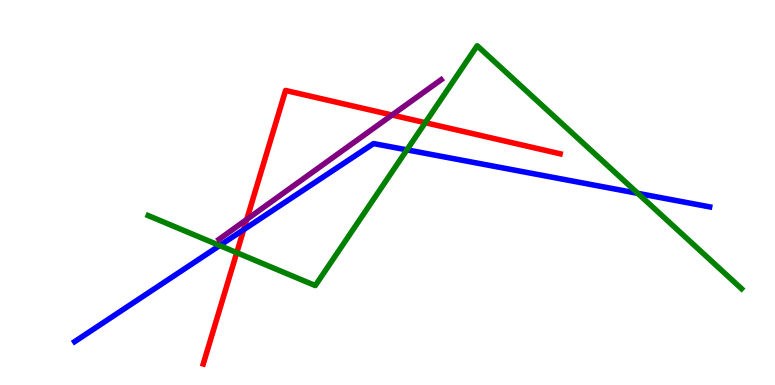[{'lines': ['blue', 'red'], 'intersections': [{'x': 3.14, 'y': 4.03}]}, {'lines': ['green', 'red'], 'intersections': [{'x': 3.05, 'y': 3.44}, {'x': 5.49, 'y': 6.81}]}, {'lines': ['purple', 'red'], 'intersections': [{'x': 3.18, 'y': 4.3}, {'x': 5.06, 'y': 7.01}]}, {'lines': ['blue', 'green'], 'intersections': [{'x': 2.83, 'y': 3.62}, {'x': 5.25, 'y': 6.11}, {'x': 8.23, 'y': 4.98}]}, {'lines': ['blue', 'purple'], 'intersections': []}, {'lines': ['green', 'purple'], 'intersections': []}]